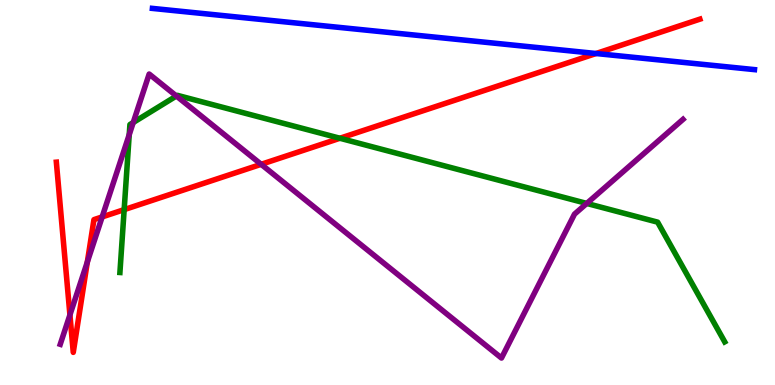[{'lines': ['blue', 'red'], 'intersections': [{'x': 7.69, 'y': 8.61}]}, {'lines': ['green', 'red'], 'intersections': [{'x': 1.6, 'y': 4.55}, {'x': 4.39, 'y': 6.41}]}, {'lines': ['purple', 'red'], 'intersections': [{'x': 0.902, 'y': 1.82}, {'x': 1.13, 'y': 3.2}, {'x': 1.32, 'y': 4.37}, {'x': 3.37, 'y': 5.73}]}, {'lines': ['blue', 'green'], 'intersections': []}, {'lines': ['blue', 'purple'], 'intersections': []}, {'lines': ['green', 'purple'], 'intersections': [{'x': 1.67, 'y': 6.5}, {'x': 1.72, 'y': 6.82}, {'x': 2.28, 'y': 7.51}, {'x': 7.57, 'y': 4.72}]}]